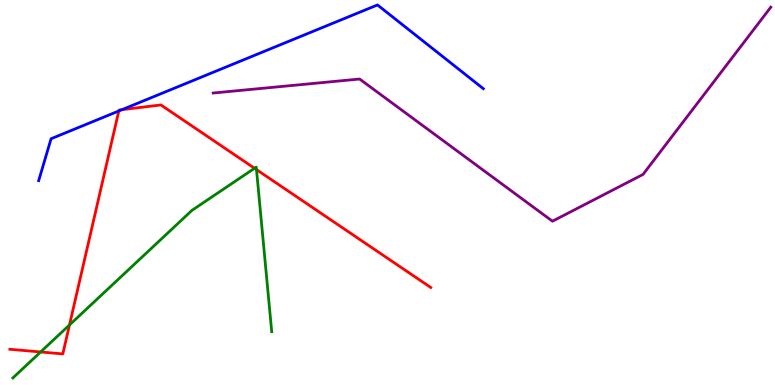[{'lines': ['blue', 'red'], 'intersections': [{'x': 1.53, 'y': 7.12}, {'x': 1.57, 'y': 7.15}]}, {'lines': ['green', 'red'], 'intersections': [{'x': 0.524, 'y': 0.858}, {'x': 0.897, 'y': 1.56}, {'x': 3.28, 'y': 5.63}, {'x': 3.31, 'y': 5.59}]}, {'lines': ['purple', 'red'], 'intersections': []}, {'lines': ['blue', 'green'], 'intersections': []}, {'lines': ['blue', 'purple'], 'intersections': []}, {'lines': ['green', 'purple'], 'intersections': []}]